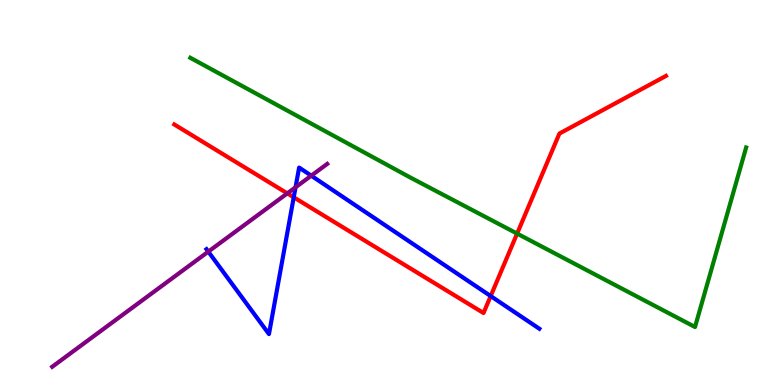[{'lines': ['blue', 'red'], 'intersections': [{'x': 3.79, 'y': 4.88}, {'x': 6.33, 'y': 2.31}]}, {'lines': ['green', 'red'], 'intersections': [{'x': 6.67, 'y': 3.93}]}, {'lines': ['purple', 'red'], 'intersections': [{'x': 3.71, 'y': 4.98}]}, {'lines': ['blue', 'green'], 'intersections': []}, {'lines': ['blue', 'purple'], 'intersections': [{'x': 2.69, 'y': 3.46}, {'x': 3.81, 'y': 5.14}, {'x': 4.02, 'y': 5.44}]}, {'lines': ['green', 'purple'], 'intersections': []}]